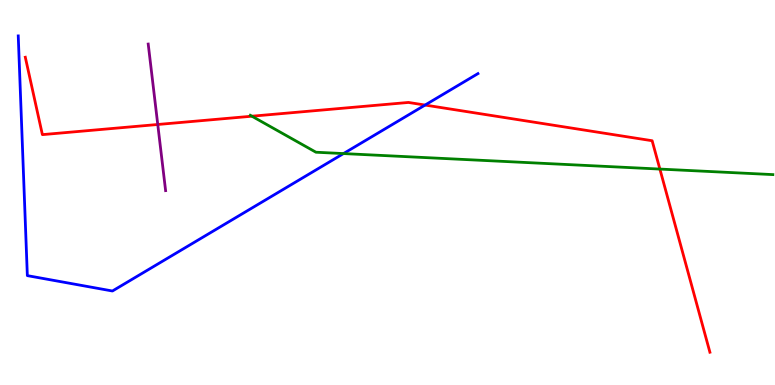[{'lines': ['blue', 'red'], 'intersections': [{'x': 5.48, 'y': 7.27}]}, {'lines': ['green', 'red'], 'intersections': [{'x': 3.25, 'y': 6.98}, {'x': 8.51, 'y': 5.61}]}, {'lines': ['purple', 'red'], 'intersections': [{'x': 2.04, 'y': 6.77}]}, {'lines': ['blue', 'green'], 'intersections': [{'x': 4.43, 'y': 6.01}]}, {'lines': ['blue', 'purple'], 'intersections': []}, {'lines': ['green', 'purple'], 'intersections': []}]